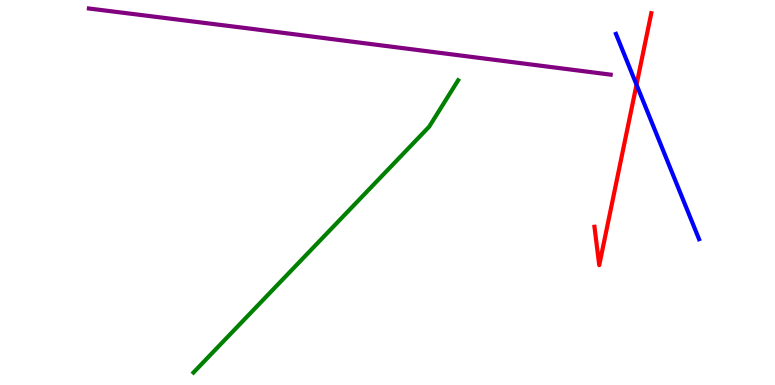[{'lines': ['blue', 'red'], 'intersections': [{'x': 8.21, 'y': 7.8}]}, {'lines': ['green', 'red'], 'intersections': []}, {'lines': ['purple', 'red'], 'intersections': []}, {'lines': ['blue', 'green'], 'intersections': []}, {'lines': ['blue', 'purple'], 'intersections': []}, {'lines': ['green', 'purple'], 'intersections': []}]